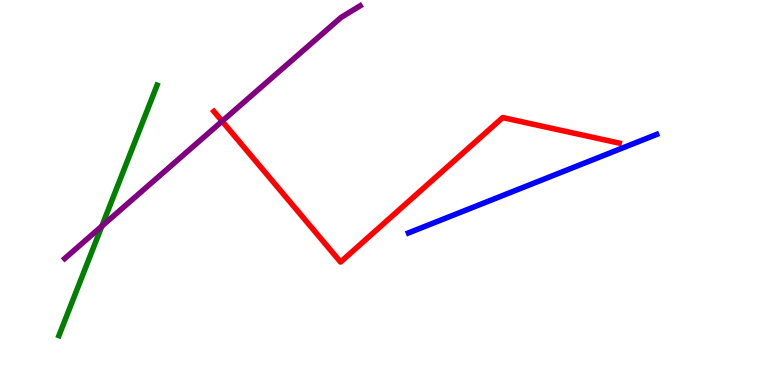[{'lines': ['blue', 'red'], 'intersections': []}, {'lines': ['green', 'red'], 'intersections': []}, {'lines': ['purple', 'red'], 'intersections': [{'x': 2.87, 'y': 6.85}]}, {'lines': ['blue', 'green'], 'intersections': []}, {'lines': ['blue', 'purple'], 'intersections': []}, {'lines': ['green', 'purple'], 'intersections': [{'x': 1.31, 'y': 4.13}]}]